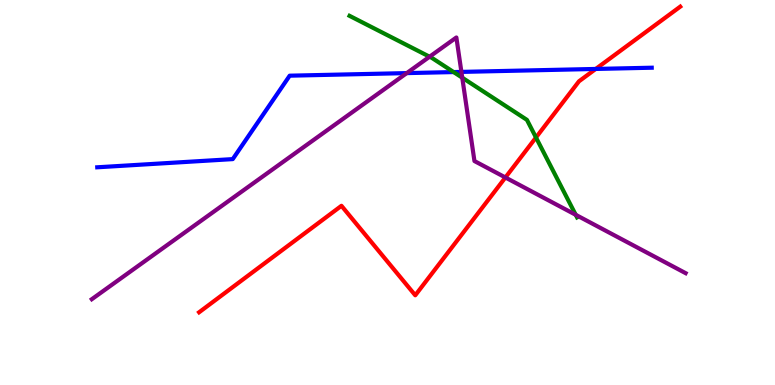[{'lines': ['blue', 'red'], 'intersections': [{'x': 7.69, 'y': 8.21}]}, {'lines': ['green', 'red'], 'intersections': [{'x': 6.92, 'y': 6.43}]}, {'lines': ['purple', 'red'], 'intersections': [{'x': 6.52, 'y': 5.39}]}, {'lines': ['blue', 'green'], 'intersections': [{'x': 5.85, 'y': 8.13}]}, {'lines': ['blue', 'purple'], 'intersections': [{'x': 5.25, 'y': 8.1}, {'x': 5.95, 'y': 8.13}]}, {'lines': ['green', 'purple'], 'intersections': [{'x': 5.54, 'y': 8.53}, {'x': 5.96, 'y': 7.98}, {'x': 7.43, 'y': 4.42}]}]